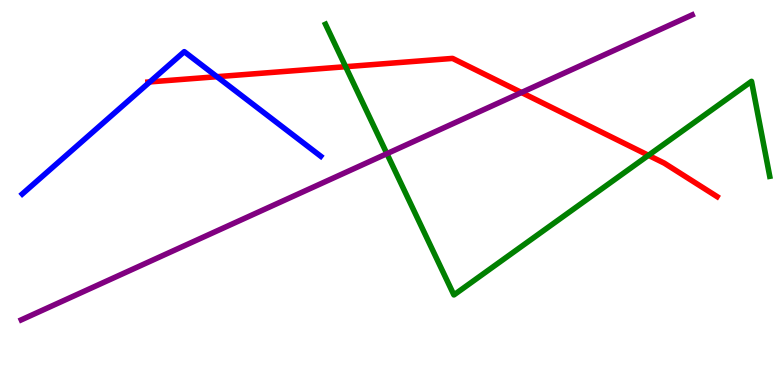[{'lines': ['blue', 'red'], 'intersections': [{'x': 1.93, 'y': 7.87}, {'x': 2.8, 'y': 8.01}]}, {'lines': ['green', 'red'], 'intersections': [{'x': 4.46, 'y': 8.27}, {'x': 8.37, 'y': 5.97}]}, {'lines': ['purple', 'red'], 'intersections': [{'x': 6.73, 'y': 7.6}]}, {'lines': ['blue', 'green'], 'intersections': []}, {'lines': ['blue', 'purple'], 'intersections': []}, {'lines': ['green', 'purple'], 'intersections': [{'x': 4.99, 'y': 6.01}]}]